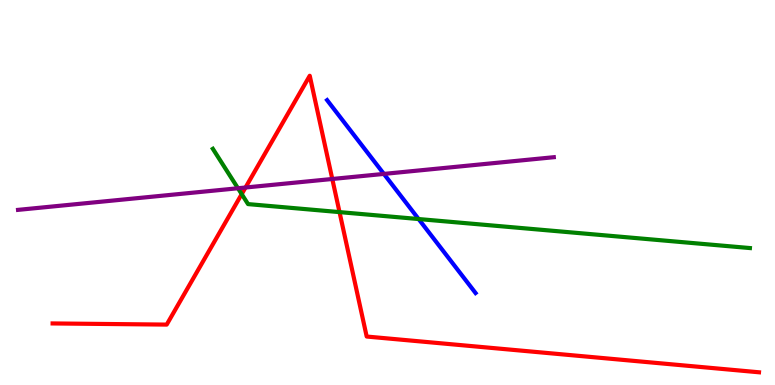[{'lines': ['blue', 'red'], 'intersections': []}, {'lines': ['green', 'red'], 'intersections': [{'x': 3.12, 'y': 4.96}, {'x': 4.38, 'y': 4.49}]}, {'lines': ['purple', 'red'], 'intersections': [{'x': 3.17, 'y': 5.13}, {'x': 4.29, 'y': 5.35}]}, {'lines': ['blue', 'green'], 'intersections': [{'x': 5.4, 'y': 4.31}]}, {'lines': ['blue', 'purple'], 'intersections': [{'x': 4.95, 'y': 5.48}]}, {'lines': ['green', 'purple'], 'intersections': [{'x': 3.07, 'y': 5.11}]}]